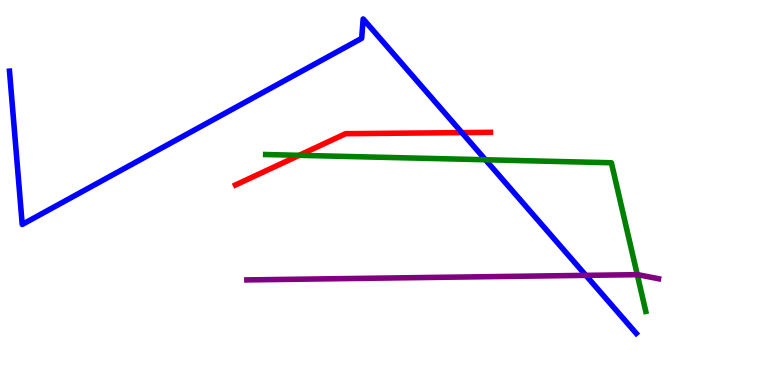[{'lines': ['blue', 'red'], 'intersections': [{'x': 5.96, 'y': 6.56}]}, {'lines': ['green', 'red'], 'intersections': [{'x': 3.86, 'y': 5.97}]}, {'lines': ['purple', 'red'], 'intersections': []}, {'lines': ['blue', 'green'], 'intersections': [{'x': 6.26, 'y': 5.85}]}, {'lines': ['blue', 'purple'], 'intersections': [{'x': 7.56, 'y': 2.85}]}, {'lines': ['green', 'purple'], 'intersections': [{'x': 8.22, 'y': 2.87}]}]